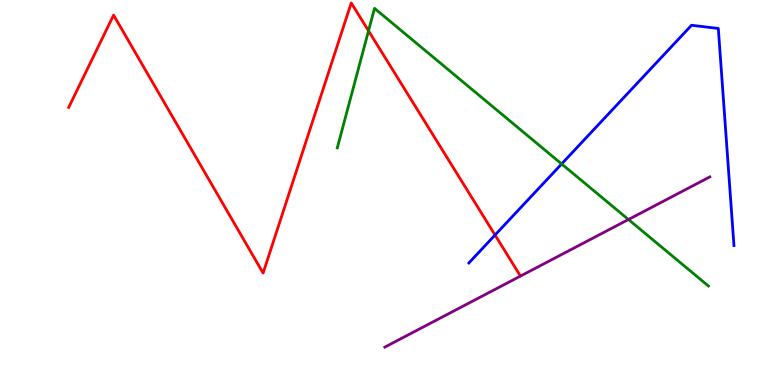[{'lines': ['blue', 'red'], 'intersections': [{'x': 6.39, 'y': 3.9}]}, {'lines': ['green', 'red'], 'intersections': [{'x': 4.76, 'y': 9.2}]}, {'lines': ['purple', 'red'], 'intersections': []}, {'lines': ['blue', 'green'], 'intersections': [{'x': 7.25, 'y': 5.74}]}, {'lines': ['blue', 'purple'], 'intersections': []}, {'lines': ['green', 'purple'], 'intersections': [{'x': 8.11, 'y': 4.3}]}]